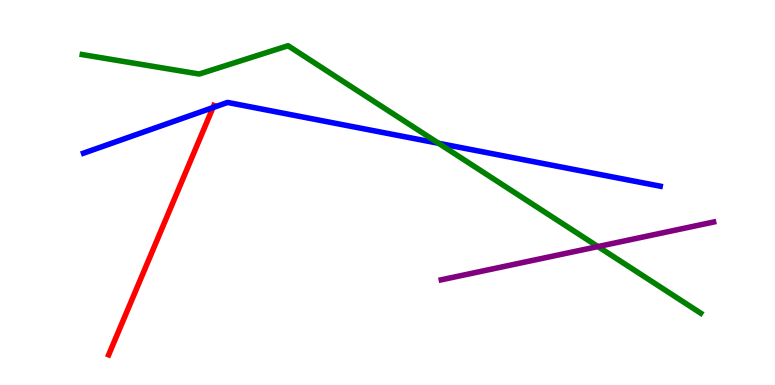[{'lines': ['blue', 'red'], 'intersections': [{'x': 2.75, 'y': 7.21}]}, {'lines': ['green', 'red'], 'intersections': []}, {'lines': ['purple', 'red'], 'intersections': []}, {'lines': ['blue', 'green'], 'intersections': [{'x': 5.66, 'y': 6.28}]}, {'lines': ['blue', 'purple'], 'intersections': []}, {'lines': ['green', 'purple'], 'intersections': [{'x': 7.72, 'y': 3.6}]}]